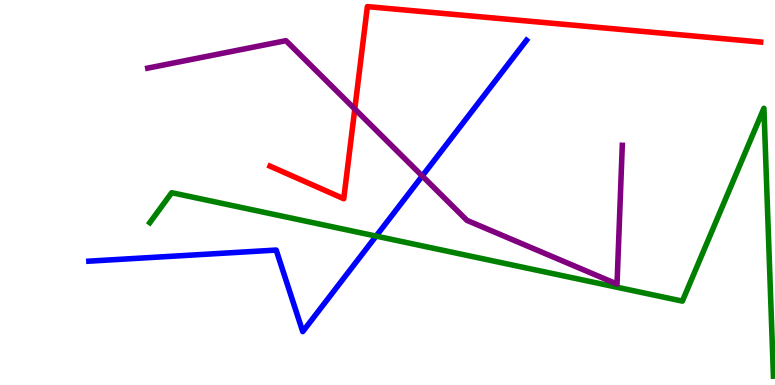[{'lines': ['blue', 'red'], 'intersections': []}, {'lines': ['green', 'red'], 'intersections': []}, {'lines': ['purple', 'red'], 'intersections': [{'x': 4.58, 'y': 7.17}]}, {'lines': ['blue', 'green'], 'intersections': [{'x': 4.85, 'y': 3.87}]}, {'lines': ['blue', 'purple'], 'intersections': [{'x': 5.45, 'y': 5.43}]}, {'lines': ['green', 'purple'], 'intersections': []}]